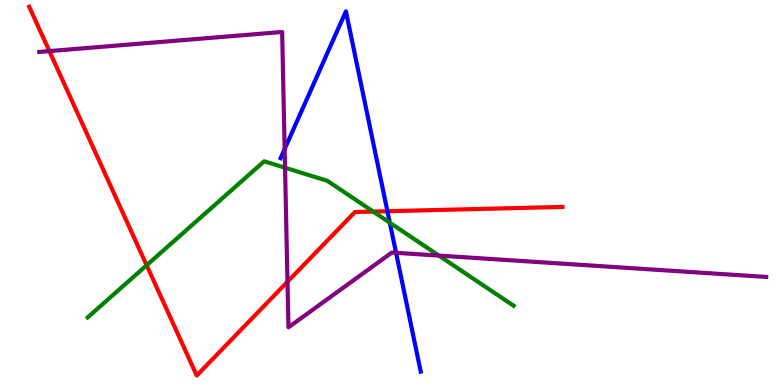[{'lines': ['blue', 'red'], 'intersections': [{'x': 5.0, 'y': 4.51}]}, {'lines': ['green', 'red'], 'intersections': [{'x': 1.89, 'y': 3.11}, {'x': 4.82, 'y': 4.5}]}, {'lines': ['purple', 'red'], 'intersections': [{'x': 0.637, 'y': 8.67}, {'x': 3.71, 'y': 2.68}]}, {'lines': ['blue', 'green'], 'intersections': [{'x': 5.03, 'y': 4.22}]}, {'lines': ['blue', 'purple'], 'intersections': [{'x': 3.67, 'y': 6.13}, {'x': 5.11, 'y': 3.43}]}, {'lines': ['green', 'purple'], 'intersections': [{'x': 3.68, 'y': 5.64}, {'x': 5.66, 'y': 3.36}]}]